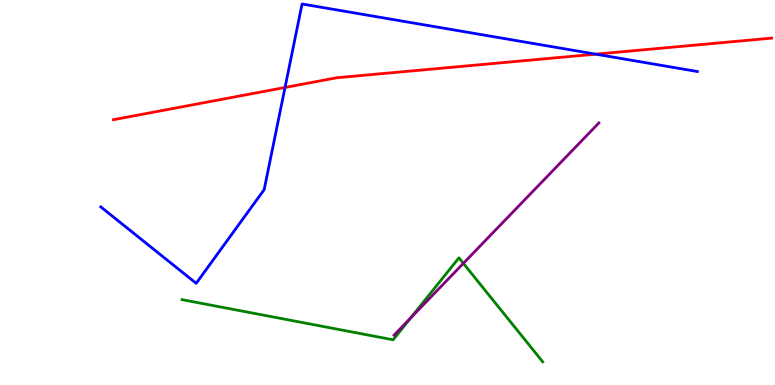[{'lines': ['blue', 'red'], 'intersections': [{'x': 3.68, 'y': 7.73}, {'x': 7.69, 'y': 8.59}]}, {'lines': ['green', 'red'], 'intersections': []}, {'lines': ['purple', 'red'], 'intersections': []}, {'lines': ['blue', 'green'], 'intersections': []}, {'lines': ['blue', 'purple'], 'intersections': []}, {'lines': ['green', 'purple'], 'intersections': [{'x': 5.3, 'y': 1.74}, {'x': 5.98, 'y': 3.16}]}]